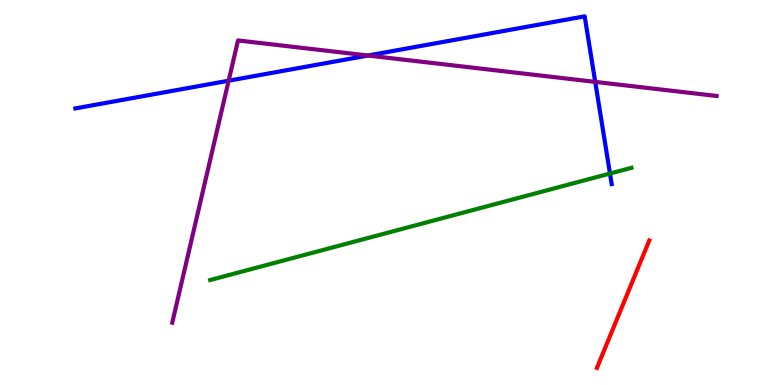[{'lines': ['blue', 'red'], 'intersections': []}, {'lines': ['green', 'red'], 'intersections': []}, {'lines': ['purple', 'red'], 'intersections': []}, {'lines': ['blue', 'green'], 'intersections': [{'x': 7.87, 'y': 5.49}]}, {'lines': ['blue', 'purple'], 'intersections': [{'x': 2.95, 'y': 7.9}, {'x': 4.75, 'y': 8.56}, {'x': 7.68, 'y': 7.87}]}, {'lines': ['green', 'purple'], 'intersections': []}]